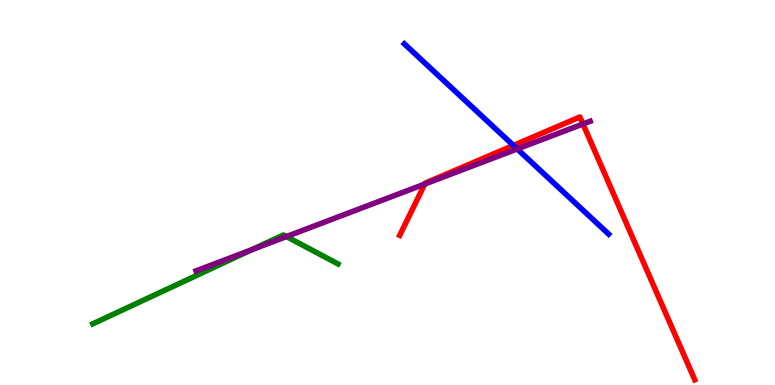[{'lines': ['blue', 'red'], 'intersections': [{'x': 6.62, 'y': 6.22}]}, {'lines': ['green', 'red'], 'intersections': []}, {'lines': ['purple', 'red'], 'intersections': [{'x': 5.48, 'y': 5.22}, {'x': 7.52, 'y': 6.78}]}, {'lines': ['blue', 'green'], 'intersections': []}, {'lines': ['blue', 'purple'], 'intersections': [{'x': 6.67, 'y': 6.13}]}, {'lines': ['green', 'purple'], 'intersections': [{'x': 3.25, 'y': 3.51}, {'x': 3.7, 'y': 3.86}]}]